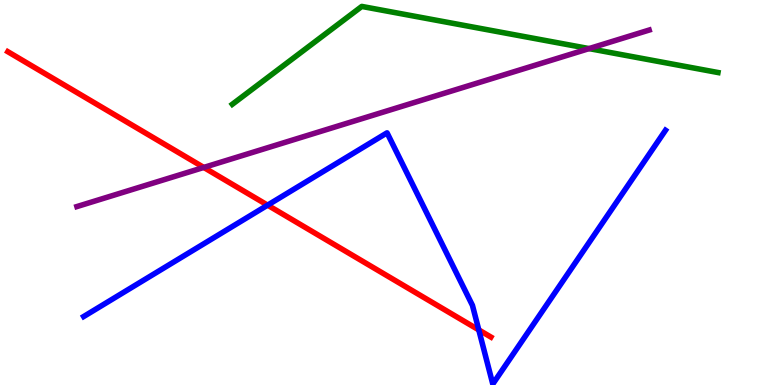[{'lines': ['blue', 'red'], 'intersections': [{'x': 3.45, 'y': 4.67}, {'x': 6.18, 'y': 1.43}]}, {'lines': ['green', 'red'], 'intersections': []}, {'lines': ['purple', 'red'], 'intersections': [{'x': 2.63, 'y': 5.65}]}, {'lines': ['blue', 'green'], 'intersections': []}, {'lines': ['blue', 'purple'], 'intersections': []}, {'lines': ['green', 'purple'], 'intersections': [{'x': 7.6, 'y': 8.74}]}]